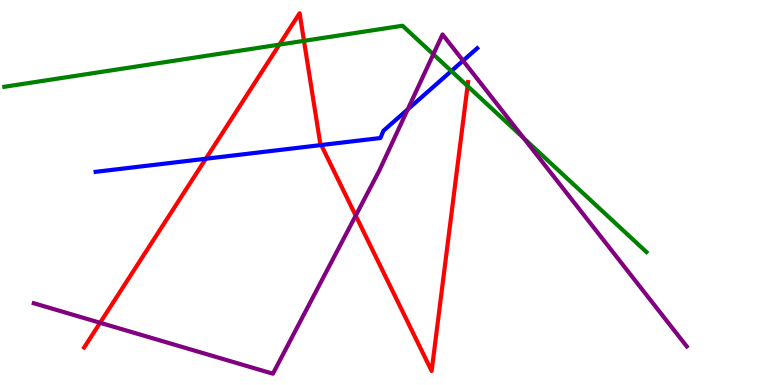[{'lines': ['blue', 'red'], 'intersections': [{'x': 2.66, 'y': 5.88}, {'x': 4.14, 'y': 6.23}]}, {'lines': ['green', 'red'], 'intersections': [{'x': 3.6, 'y': 8.84}, {'x': 3.92, 'y': 8.94}, {'x': 6.03, 'y': 7.76}]}, {'lines': ['purple', 'red'], 'intersections': [{'x': 1.29, 'y': 1.62}, {'x': 4.59, 'y': 4.4}]}, {'lines': ['blue', 'green'], 'intersections': [{'x': 5.82, 'y': 8.16}]}, {'lines': ['blue', 'purple'], 'intersections': [{'x': 5.26, 'y': 7.16}, {'x': 5.98, 'y': 8.42}]}, {'lines': ['green', 'purple'], 'intersections': [{'x': 5.59, 'y': 8.59}, {'x': 6.76, 'y': 6.41}]}]